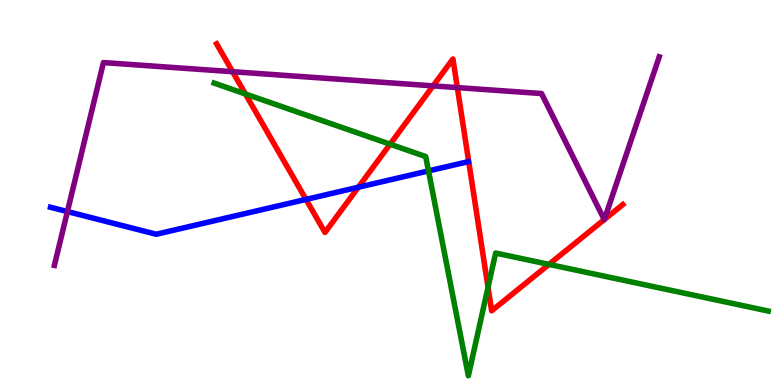[{'lines': ['blue', 'red'], 'intersections': [{'x': 3.95, 'y': 4.82}, {'x': 4.62, 'y': 5.14}]}, {'lines': ['green', 'red'], 'intersections': [{'x': 3.17, 'y': 7.56}, {'x': 5.03, 'y': 6.25}, {'x': 6.3, 'y': 2.54}, {'x': 7.08, 'y': 3.13}]}, {'lines': ['purple', 'red'], 'intersections': [{'x': 3.0, 'y': 8.14}, {'x': 5.59, 'y': 7.77}, {'x': 5.9, 'y': 7.72}, {'x': 7.8, 'y': 4.3}, {'x': 7.8, 'y': 4.3}]}, {'lines': ['blue', 'green'], 'intersections': [{'x': 5.53, 'y': 5.56}]}, {'lines': ['blue', 'purple'], 'intersections': [{'x': 0.87, 'y': 4.5}]}, {'lines': ['green', 'purple'], 'intersections': []}]